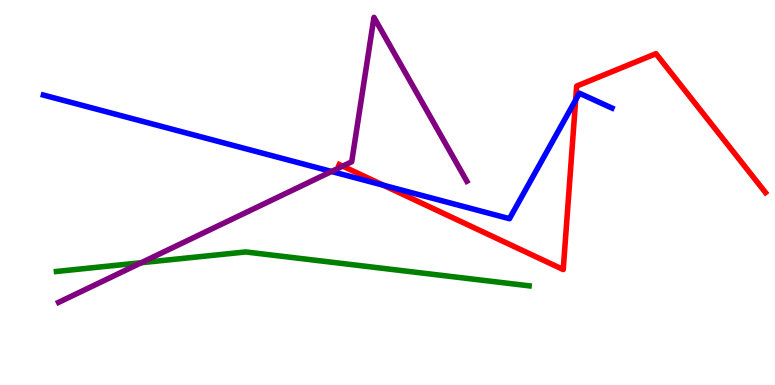[{'lines': ['blue', 'red'], 'intersections': [{'x': 4.95, 'y': 5.19}, {'x': 7.43, 'y': 7.4}]}, {'lines': ['green', 'red'], 'intersections': []}, {'lines': ['purple', 'red'], 'intersections': [{'x': 4.42, 'y': 5.68}]}, {'lines': ['blue', 'green'], 'intersections': []}, {'lines': ['blue', 'purple'], 'intersections': [{'x': 4.28, 'y': 5.55}]}, {'lines': ['green', 'purple'], 'intersections': [{'x': 1.82, 'y': 3.18}]}]